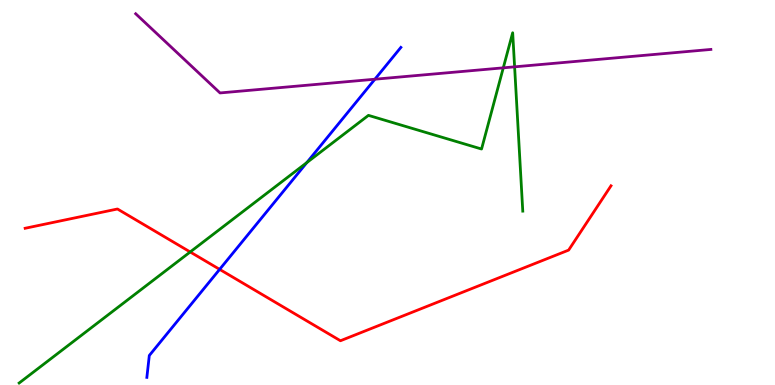[{'lines': ['blue', 'red'], 'intersections': [{'x': 2.83, 'y': 3.0}]}, {'lines': ['green', 'red'], 'intersections': [{'x': 2.45, 'y': 3.46}]}, {'lines': ['purple', 'red'], 'intersections': []}, {'lines': ['blue', 'green'], 'intersections': [{'x': 3.96, 'y': 5.78}]}, {'lines': ['blue', 'purple'], 'intersections': [{'x': 4.84, 'y': 7.94}]}, {'lines': ['green', 'purple'], 'intersections': [{'x': 6.49, 'y': 8.24}, {'x': 6.64, 'y': 8.26}]}]